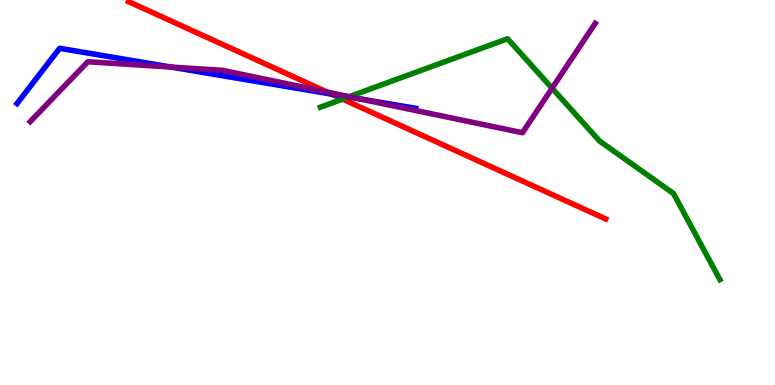[{'lines': ['blue', 'red'], 'intersections': [{'x': 4.28, 'y': 7.56}]}, {'lines': ['green', 'red'], 'intersections': [{'x': 4.42, 'y': 7.43}]}, {'lines': ['purple', 'red'], 'intersections': [{'x': 4.22, 'y': 7.61}]}, {'lines': ['blue', 'green'], 'intersections': [{'x': 4.5, 'y': 7.48}]}, {'lines': ['blue', 'purple'], 'intersections': [{'x': 2.21, 'y': 8.26}, {'x': 4.64, 'y': 7.43}]}, {'lines': ['green', 'purple'], 'intersections': [{'x': 4.51, 'y': 7.49}, {'x': 7.12, 'y': 7.71}]}]